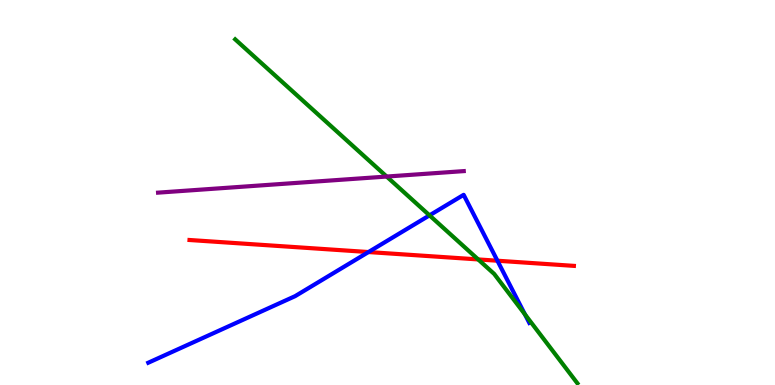[{'lines': ['blue', 'red'], 'intersections': [{'x': 4.75, 'y': 3.45}, {'x': 6.42, 'y': 3.23}]}, {'lines': ['green', 'red'], 'intersections': [{'x': 6.17, 'y': 3.26}]}, {'lines': ['purple', 'red'], 'intersections': []}, {'lines': ['blue', 'green'], 'intersections': [{'x': 5.54, 'y': 4.41}, {'x': 6.77, 'y': 1.84}]}, {'lines': ['blue', 'purple'], 'intersections': []}, {'lines': ['green', 'purple'], 'intersections': [{'x': 4.99, 'y': 5.41}]}]